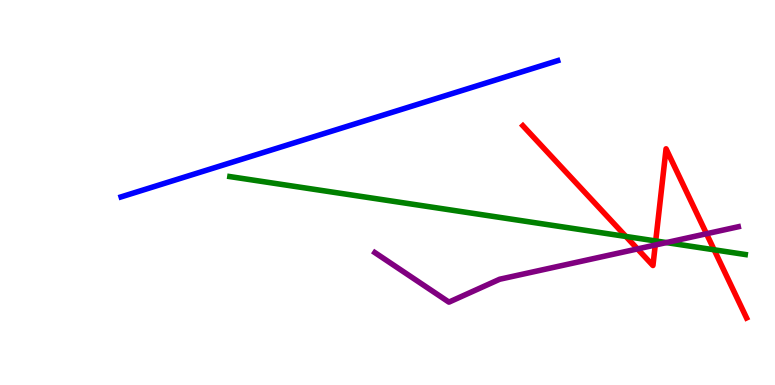[{'lines': ['blue', 'red'], 'intersections': []}, {'lines': ['green', 'red'], 'intersections': [{'x': 8.08, 'y': 3.86}, {'x': 8.46, 'y': 3.74}, {'x': 9.21, 'y': 3.51}]}, {'lines': ['purple', 'red'], 'intersections': [{'x': 8.23, 'y': 3.53}, {'x': 8.45, 'y': 3.64}, {'x': 9.12, 'y': 3.93}]}, {'lines': ['blue', 'green'], 'intersections': []}, {'lines': ['blue', 'purple'], 'intersections': []}, {'lines': ['green', 'purple'], 'intersections': [{'x': 8.6, 'y': 3.7}]}]